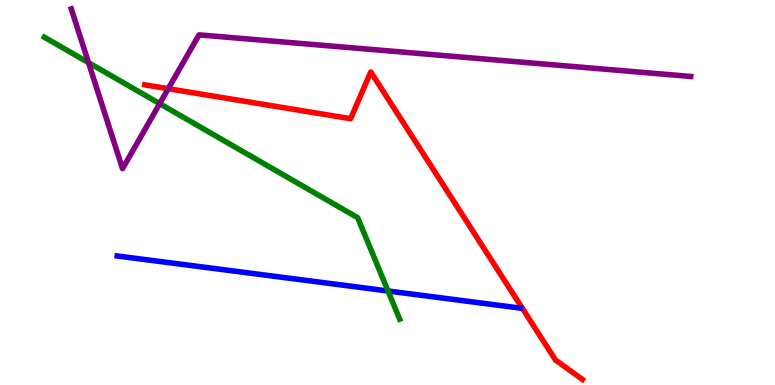[{'lines': ['blue', 'red'], 'intersections': []}, {'lines': ['green', 'red'], 'intersections': []}, {'lines': ['purple', 'red'], 'intersections': [{'x': 2.17, 'y': 7.7}]}, {'lines': ['blue', 'green'], 'intersections': [{'x': 5.01, 'y': 2.44}]}, {'lines': ['blue', 'purple'], 'intersections': []}, {'lines': ['green', 'purple'], 'intersections': [{'x': 1.14, 'y': 8.37}, {'x': 2.06, 'y': 7.31}]}]